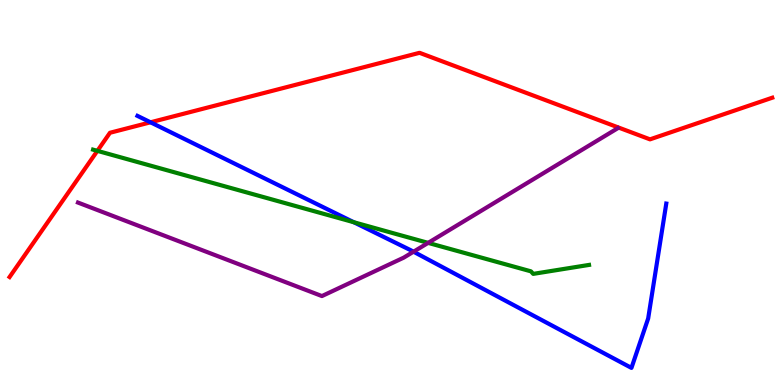[{'lines': ['blue', 'red'], 'intersections': [{'x': 1.94, 'y': 6.82}]}, {'lines': ['green', 'red'], 'intersections': [{'x': 1.26, 'y': 6.08}]}, {'lines': ['purple', 'red'], 'intersections': []}, {'lines': ['blue', 'green'], 'intersections': [{'x': 4.57, 'y': 4.23}]}, {'lines': ['blue', 'purple'], 'intersections': [{'x': 5.34, 'y': 3.46}]}, {'lines': ['green', 'purple'], 'intersections': [{'x': 5.52, 'y': 3.69}]}]